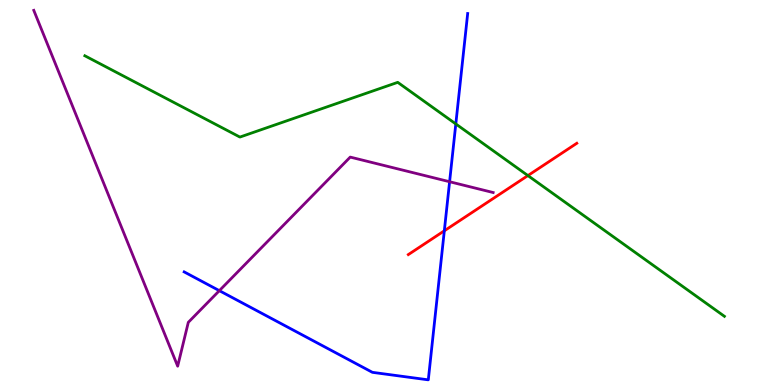[{'lines': ['blue', 'red'], 'intersections': [{'x': 5.73, 'y': 4.01}]}, {'lines': ['green', 'red'], 'intersections': [{'x': 6.81, 'y': 5.44}]}, {'lines': ['purple', 'red'], 'intersections': []}, {'lines': ['blue', 'green'], 'intersections': [{'x': 5.88, 'y': 6.78}]}, {'lines': ['blue', 'purple'], 'intersections': [{'x': 2.83, 'y': 2.45}, {'x': 5.8, 'y': 5.28}]}, {'lines': ['green', 'purple'], 'intersections': []}]